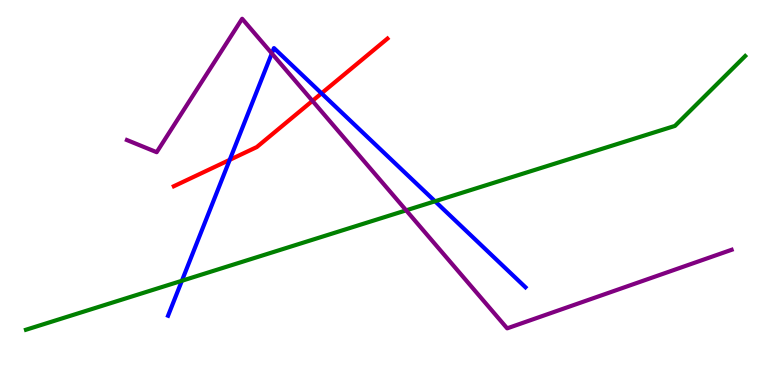[{'lines': ['blue', 'red'], 'intersections': [{'x': 2.96, 'y': 5.85}, {'x': 4.15, 'y': 7.58}]}, {'lines': ['green', 'red'], 'intersections': []}, {'lines': ['purple', 'red'], 'intersections': [{'x': 4.03, 'y': 7.38}]}, {'lines': ['blue', 'green'], 'intersections': [{'x': 2.35, 'y': 2.71}, {'x': 5.61, 'y': 4.77}]}, {'lines': ['blue', 'purple'], 'intersections': [{'x': 3.51, 'y': 8.61}]}, {'lines': ['green', 'purple'], 'intersections': [{'x': 5.24, 'y': 4.54}]}]